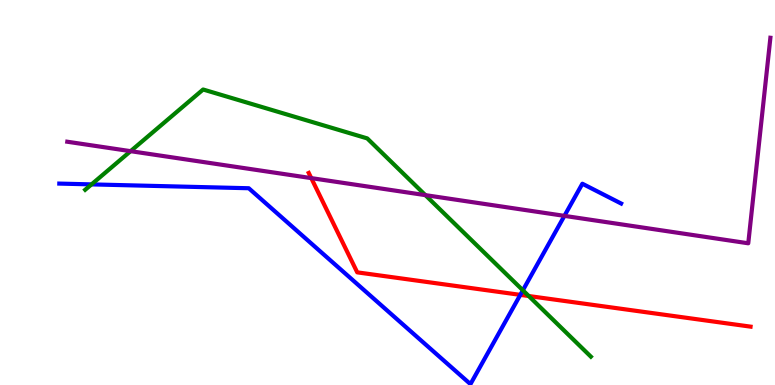[{'lines': ['blue', 'red'], 'intersections': [{'x': 6.71, 'y': 2.34}]}, {'lines': ['green', 'red'], 'intersections': [{'x': 6.82, 'y': 2.31}]}, {'lines': ['purple', 'red'], 'intersections': [{'x': 4.02, 'y': 5.37}]}, {'lines': ['blue', 'green'], 'intersections': [{'x': 1.18, 'y': 5.21}, {'x': 6.75, 'y': 2.46}]}, {'lines': ['blue', 'purple'], 'intersections': [{'x': 7.28, 'y': 4.39}]}, {'lines': ['green', 'purple'], 'intersections': [{'x': 1.69, 'y': 6.07}, {'x': 5.49, 'y': 4.93}]}]